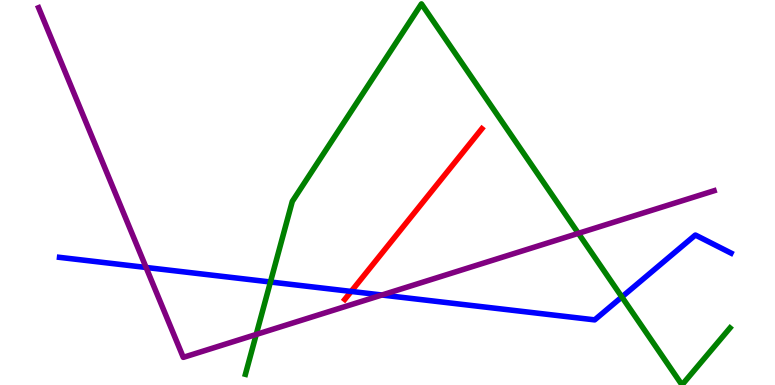[{'lines': ['blue', 'red'], 'intersections': [{'x': 4.53, 'y': 2.43}]}, {'lines': ['green', 'red'], 'intersections': []}, {'lines': ['purple', 'red'], 'intersections': []}, {'lines': ['blue', 'green'], 'intersections': [{'x': 3.49, 'y': 2.68}, {'x': 8.02, 'y': 2.29}]}, {'lines': ['blue', 'purple'], 'intersections': [{'x': 1.88, 'y': 3.05}, {'x': 4.93, 'y': 2.34}]}, {'lines': ['green', 'purple'], 'intersections': [{'x': 3.31, 'y': 1.31}, {'x': 7.46, 'y': 3.94}]}]